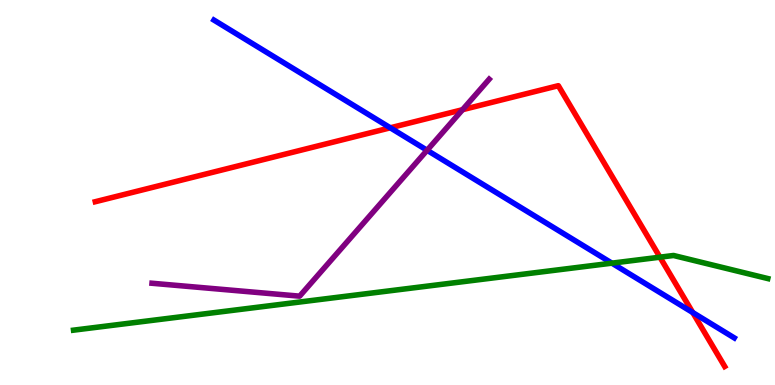[{'lines': ['blue', 'red'], 'intersections': [{'x': 5.04, 'y': 6.68}, {'x': 8.94, 'y': 1.88}]}, {'lines': ['green', 'red'], 'intersections': [{'x': 8.52, 'y': 3.32}]}, {'lines': ['purple', 'red'], 'intersections': [{'x': 5.97, 'y': 7.15}]}, {'lines': ['blue', 'green'], 'intersections': [{'x': 7.9, 'y': 3.16}]}, {'lines': ['blue', 'purple'], 'intersections': [{'x': 5.51, 'y': 6.1}]}, {'lines': ['green', 'purple'], 'intersections': []}]